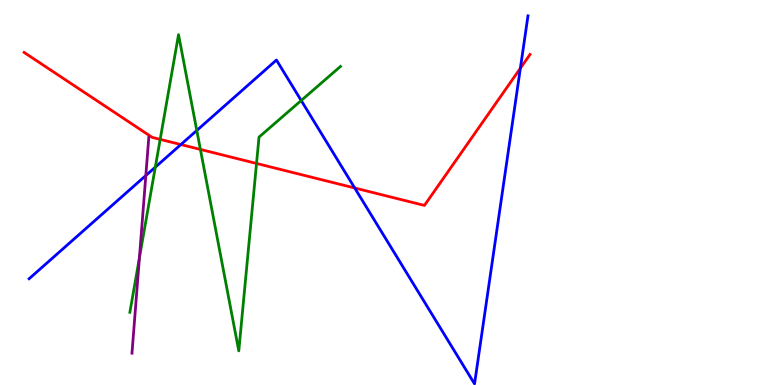[{'lines': ['blue', 'red'], 'intersections': [{'x': 2.33, 'y': 6.25}, {'x': 4.58, 'y': 5.12}, {'x': 6.71, 'y': 8.23}]}, {'lines': ['green', 'red'], 'intersections': [{'x': 2.07, 'y': 6.38}, {'x': 2.59, 'y': 6.12}, {'x': 3.31, 'y': 5.75}]}, {'lines': ['purple', 'red'], 'intersections': []}, {'lines': ['blue', 'green'], 'intersections': [{'x': 2.0, 'y': 5.66}, {'x': 2.54, 'y': 6.61}, {'x': 3.89, 'y': 7.39}]}, {'lines': ['blue', 'purple'], 'intersections': [{'x': 1.88, 'y': 5.44}]}, {'lines': ['green', 'purple'], 'intersections': [{'x': 1.8, 'y': 3.3}]}]